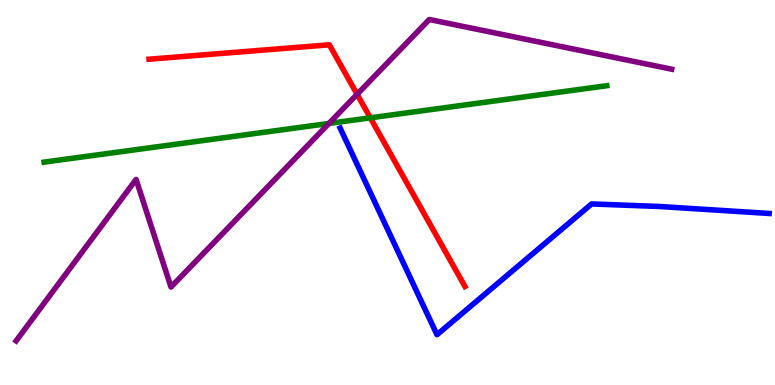[{'lines': ['blue', 'red'], 'intersections': []}, {'lines': ['green', 'red'], 'intersections': [{'x': 4.78, 'y': 6.94}]}, {'lines': ['purple', 'red'], 'intersections': [{'x': 4.61, 'y': 7.55}]}, {'lines': ['blue', 'green'], 'intersections': []}, {'lines': ['blue', 'purple'], 'intersections': []}, {'lines': ['green', 'purple'], 'intersections': [{'x': 4.24, 'y': 6.79}]}]